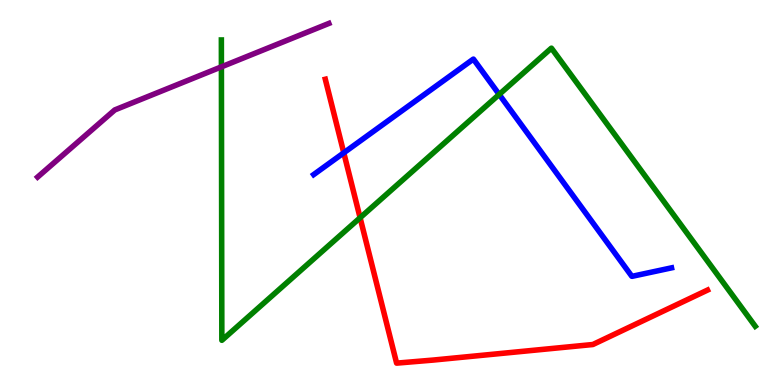[{'lines': ['blue', 'red'], 'intersections': [{'x': 4.44, 'y': 6.03}]}, {'lines': ['green', 'red'], 'intersections': [{'x': 4.65, 'y': 4.34}]}, {'lines': ['purple', 'red'], 'intersections': []}, {'lines': ['blue', 'green'], 'intersections': [{'x': 6.44, 'y': 7.55}]}, {'lines': ['blue', 'purple'], 'intersections': []}, {'lines': ['green', 'purple'], 'intersections': [{'x': 2.86, 'y': 8.26}]}]